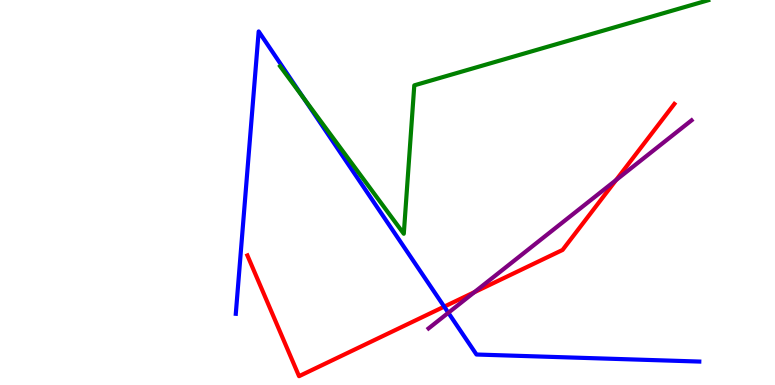[{'lines': ['blue', 'red'], 'intersections': [{'x': 5.73, 'y': 2.04}]}, {'lines': ['green', 'red'], 'intersections': []}, {'lines': ['purple', 'red'], 'intersections': [{'x': 6.12, 'y': 2.41}, {'x': 7.95, 'y': 5.32}]}, {'lines': ['blue', 'green'], 'intersections': [{'x': 3.92, 'y': 7.46}]}, {'lines': ['blue', 'purple'], 'intersections': [{'x': 5.78, 'y': 1.88}]}, {'lines': ['green', 'purple'], 'intersections': []}]